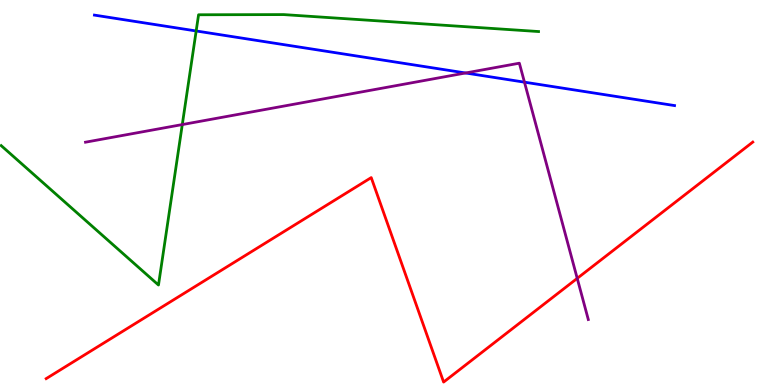[{'lines': ['blue', 'red'], 'intersections': []}, {'lines': ['green', 'red'], 'intersections': []}, {'lines': ['purple', 'red'], 'intersections': [{'x': 7.45, 'y': 2.77}]}, {'lines': ['blue', 'green'], 'intersections': [{'x': 2.53, 'y': 9.2}]}, {'lines': ['blue', 'purple'], 'intersections': [{'x': 6.01, 'y': 8.1}, {'x': 6.77, 'y': 7.87}]}, {'lines': ['green', 'purple'], 'intersections': [{'x': 2.35, 'y': 6.76}]}]